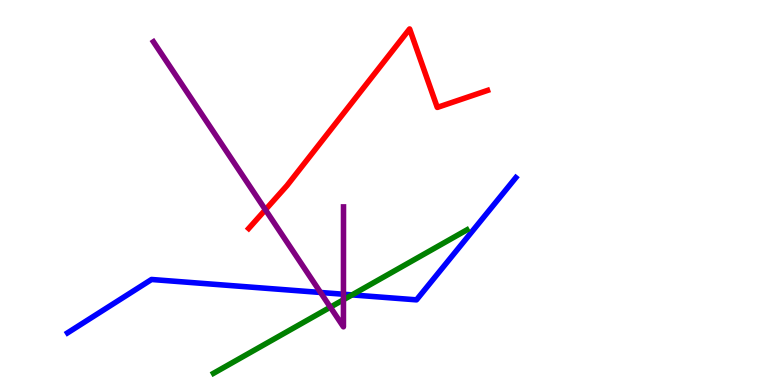[{'lines': ['blue', 'red'], 'intersections': []}, {'lines': ['green', 'red'], 'intersections': []}, {'lines': ['purple', 'red'], 'intersections': [{'x': 3.42, 'y': 4.55}]}, {'lines': ['blue', 'green'], 'intersections': [{'x': 4.54, 'y': 2.34}]}, {'lines': ['blue', 'purple'], 'intersections': [{'x': 4.14, 'y': 2.4}, {'x': 4.43, 'y': 2.36}]}, {'lines': ['green', 'purple'], 'intersections': [{'x': 4.26, 'y': 2.02}, {'x': 4.43, 'y': 2.21}]}]